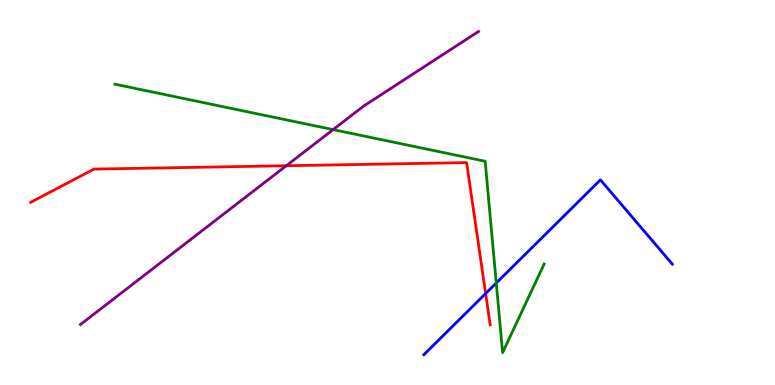[{'lines': ['blue', 'red'], 'intersections': [{'x': 6.27, 'y': 2.38}]}, {'lines': ['green', 'red'], 'intersections': []}, {'lines': ['purple', 'red'], 'intersections': [{'x': 3.69, 'y': 5.69}]}, {'lines': ['blue', 'green'], 'intersections': [{'x': 6.4, 'y': 2.65}]}, {'lines': ['blue', 'purple'], 'intersections': []}, {'lines': ['green', 'purple'], 'intersections': [{'x': 4.3, 'y': 6.63}]}]